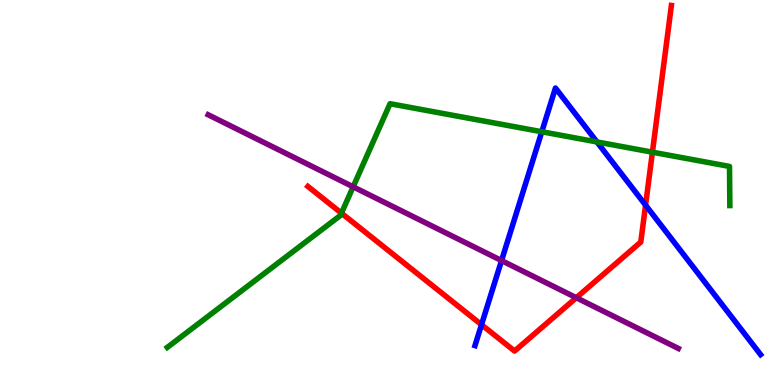[{'lines': ['blue', 'red'], 'intersections': [{'x': 6.21, 'y': 1.57}, {'x': 8.33, 'y': 4.67}]}, {'lines': ['green', 'red'], 'intersections': [{'x': 4.41, 'y': 4.46}, {'x': 8.42, 'y': 6.05}]}, {'lines': ['purple', 'red'], 'intersections': [{'x': 7.44, 'y': 2.27}]}, {'lines': ['blue', 'green'], 'intersections': [{'x': 6.99, 'y': 6.58}, {'x': 7.7, 'y': 6.31}]}, {'lines': ['blue', 'purple'], 'intersections': [{'x': 6.47, 'y': 3.23}]}, {'lines': ['green', 'purple'], 'intersections': [{'x': 4.56, 'y': 5.15}]}]